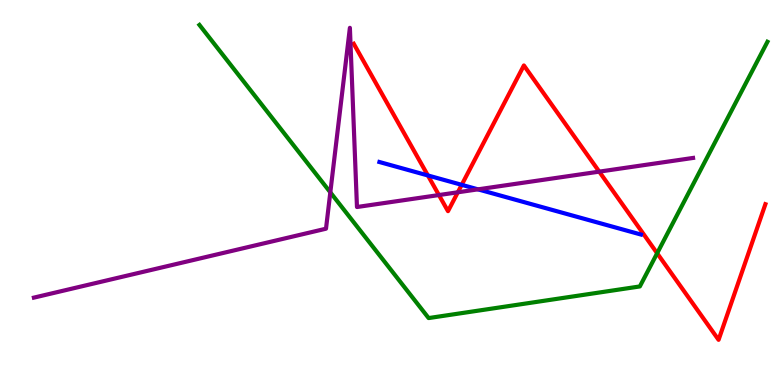[{'lines': ['blue', 'red'], 'intersections': [{'x': 5.52, 'y': 5.44}, {'x': 5.96, 'y': 5.2}]}, {'lines': ['green', 'red'], 'intersections': [{'x': 8.48, 'y': 3.42}]}, {'lines': ['purple', 'red'], 'intersections': [{'x': 5.66, 'y': 4.93}, {'x': 5.91, 'y': 5.01}, {'x': 7.73, 'y': 5.54}]}, {'lines': ['blue', 'green'], 'intersections': []}, {'lines': ['blue', 'purple'], 'intersections': [{'x': 6.17, 'y': 5.08}]}, {'lines': ['green', 'purple'], 'intersections': [{'x': 4.26, 'y': 5.0}]}]